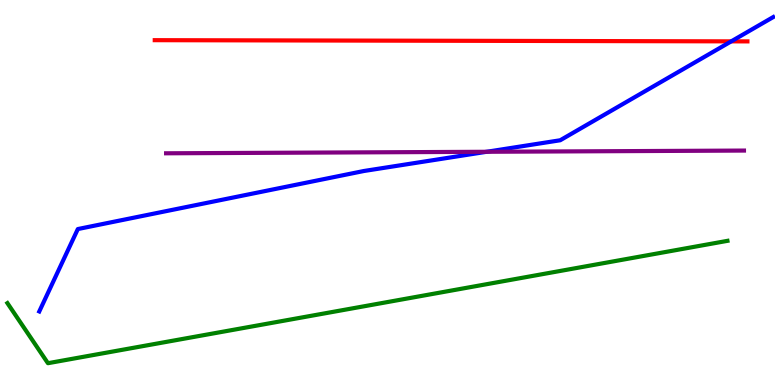[{'lines': ['blue', 'red'], 'intersections': [{'x': 9.44, 'y': 8.93}]}, {'lines': ['green', 'red'], 'intersections': []}, {'lines': ['purple', 'red'], 'intersections': []}, {'lines': ['blue', 'green'], 'intersections': []}, {'lines': ['blue', 'purple'], 'intersections': [{'x': 6.28, 'y': 6.06}]}, {'lines': ['green', 'purple'], 'intersections': []}]